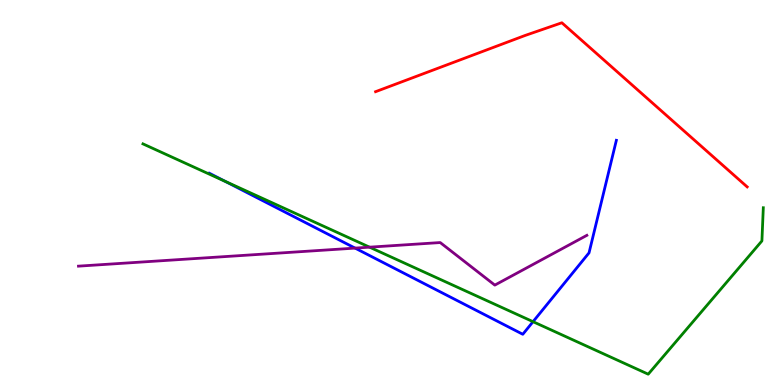[{'lines': ['blue', 'red'], 'intersections': []}, {'lines': ['green', 'red'], 'intersections': []}, {'lines': ['purple', 'red'], 'intersections': []}, {'lines': ['blue', 'green'], 'intersections': [{'x': 2.9, 'y': 5.29}, {'x': 6.88, 'y': 1.64}]}, {'lines': ['blue', 'purple'], 'intersections': [{'x': 4.58, 'y': 3.56}]}, {'lines': ['green', 'purple'], 'intersections': [{'x': 4.77, 'y': 3.58}]}]